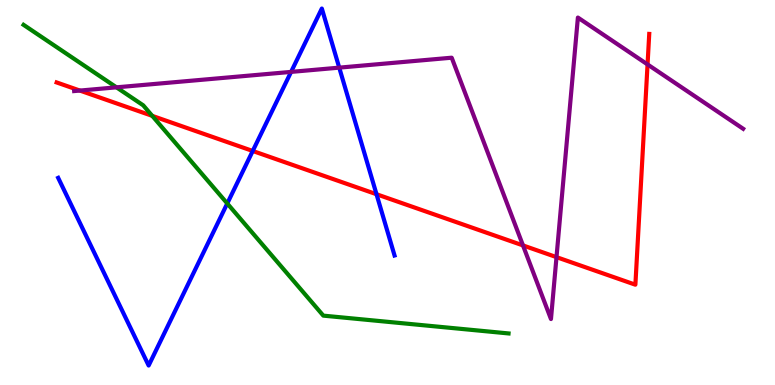[{'lines': ['blue', 'red'], 'intersections': [{'x': 3.26, 'y': 6.08}, {'x': 4.86, 'y': 4.95}]}, {'lines': ['green', 'red'], 'intersections': [{'x': 1.96, 'y': 6.99}]}, {'lines': ['purple', 'red'], 'intersections': [{'x': 1.03, 'y': 7.65}, {'x': 6.75, 'y': 3.63}, {'x': 7.18, 'y': 3.32}, {'x': 8.36, 'y': 8.33}]}, {'lines': ['blue', 'green'], 'intersections': [{'x': 2.93, 'y': 4.71}]}, {'lines': ['blue', 'purple'], 'intersections': [{'x': 3.76, 'y': 8.13}, {'x': 4.38, 'y': 8.24}]}, {'lines': ['green', 'purple'], 'intersections': [{'x': 1.5, 'y': 7.73}]}]